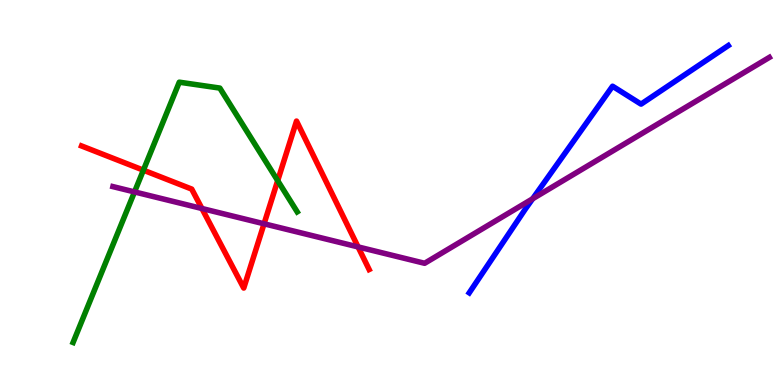[{'lines': ['blue', 'red'], 'intersections': []}, {'lines': ['green', 'red'], 'intersections': [{'x': 1.85, 'y': 5.58}, {'x': 3.58, 'y': 5.31}]}, {'lines': ['purple', 'red'], 'intersections': [{'x': 2.61, 'y': 4.58}, {'x': 3.41, 'y': 4.19}, {'x': 4.62, 'y': 3.59}]}, {'lines': ['blue', 'green'], 'intersections': []}, {'lines': ['blue', 'purple'], 'intersections': [{'x': 6.87, 'y': 4.84}]}, {'lines': ['green', 'purple'], 'intersections': [{'x': 1.74, 'y': 5.01}]}]